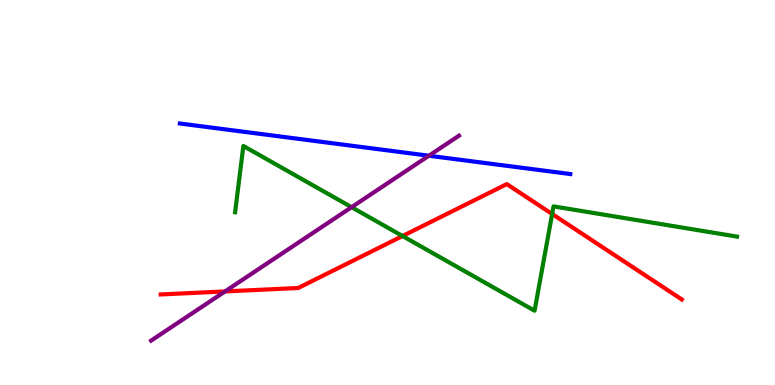[{'lines': ['blue', 'red'], 'intersections': []}, {'lines': ['green', 'red'], 'intersections': [{'x': 5.19, 'y': 3.87}, {'x': 7.12, 'y': 4.44}]}, {'lines': ['purple', 'red'], 'intersections': [{'x': 2.9, 'y': 2.43}]}, {'lines': ['blue', 'green'], 'intersections': []}, {'lines': ['blue', 'purple'], 'intersections': [{'x': 5.53, 'y': 5.96}]}, {'lines': ['green', 'purple'], 'intersections': [{'x': 4.54, 'y': 4.62}]}]